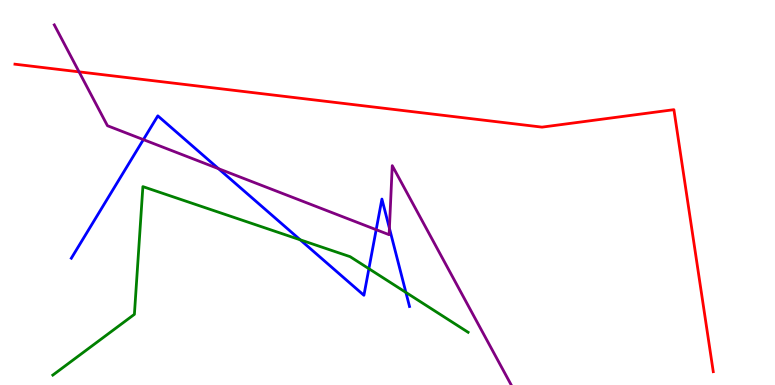[{'lines': ['blue', 'red'], 'intersections': []}, {'lines': ['green', 'red'], 'intersections': []}, {'lines': ['purple', 'red'], 'intersections': [{'x': 1.02, 'y': 8.13}]}, {'lines': ['blue', 'green'], 'intersections': [{'x': 3.87, 'y': 3.77}, {'x': 4.76, 'y': 3.02}, {'x': 5.24, 'y': 2.4}]}, {'lines': ['blue', 'purple'], 'intersections': [{'x': 1.85, 'y': 6.37}, {'x': 2.82, 'y': 5.62}, {'x': 4.85, 'y': 4.03}, {'x': 5.02, 'y': 4.07}]}, {'lines': ['green', 'purple'], 'intersections': []}]